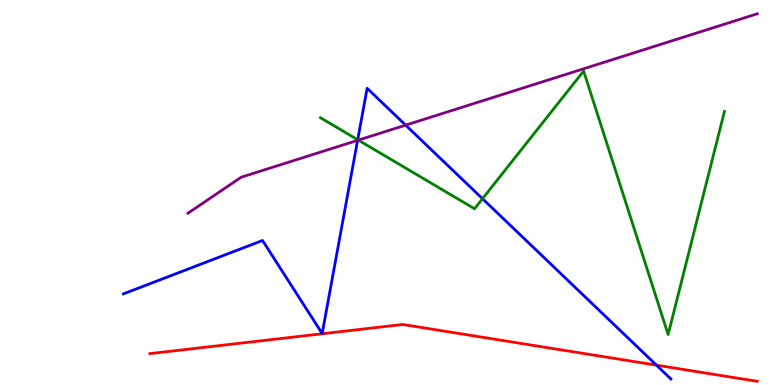[{'lines': ['blue', 'red'], 'intersections': [{'x': 8.47, 'y': 0.515}]}, {'lines': ['green', 'red'], 'intersections': []}, {'lines': ['purple', 'red'], 'intersections': []}, {'lines': ['blue', 'green'], 'intersections': [{'x': 4.62, 'y': 6.37}, {'x': 6.23, 'y': 4.84}]}, {'lines': ['blue', 'purple'], 'intersections': [{'x': 4.61, 'y': 6.35}, {'x': 5.23, 'y': 6.75}]}, {'lines': ['green', 'purple'], 'intersections': [{'x': 4.62, 'y': 6.36}]}]